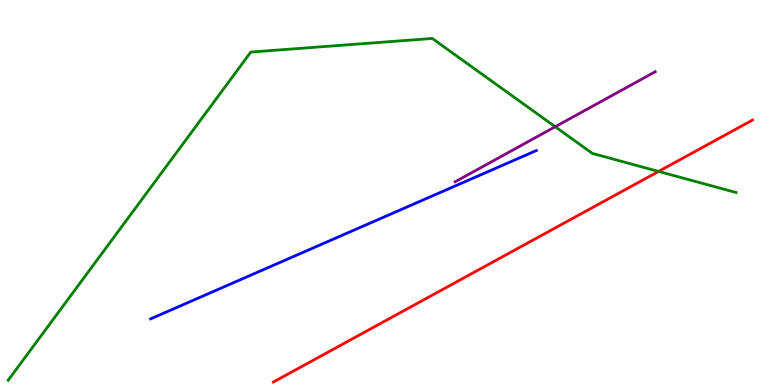[{'lines': ['blue', 'red'], 'intersections': []}, {'lines': ['green', 'red'], 'intersections': [{'x': 8.5, 'y': 5.55}]}, {'lines': ['purple', 'red'], 'intersections': []}, {'lines': ['blue', 'green'], 'intersections': []}, {'lines': ['blue', 'purple'], 'intersections': []}, {'lines': ['green', 'purple'], 'intersections': [{'x': 7.16, 'y': 6.71}]}]